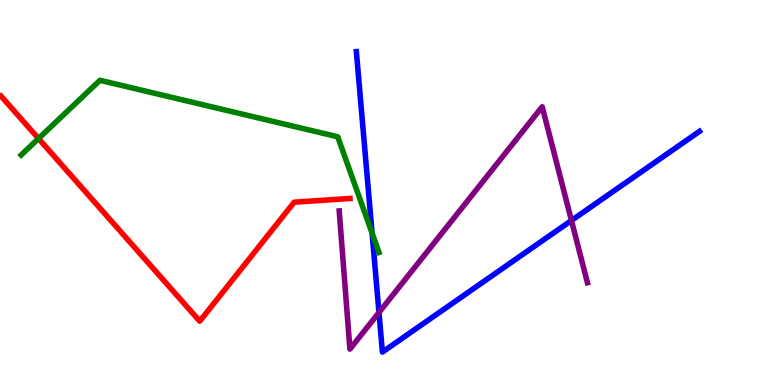[{'lines': ['blue', 'red'], 'intersections': []}, {'lines': ['green', 'red'], 'intersections': [{'x': 0.497, 'y': 6.4}]}, {'lines': ['purple', 'red'], 'intersections': []}, {'lines': ['blue', 'green'], 'intersections': [{'x': 4.8, 'y': 3.95}]}, {'lines': ['blue', 'purple'], 'intersections': [{'x': 4.89, 'y': 1.88}, {'x': 7.37, 'y': 4.27}]}, {'lines': ['green', 'purple'], 'intersections': []}]